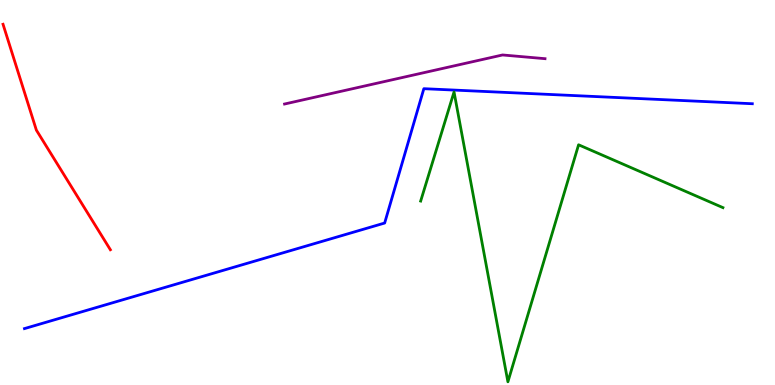[{'lines': ['blue', 'red'], 'intersections': []}, {'lines': ['green', 'red'], 'intersections': []}, {'lines': ['purple', 'red'], 'intersections': []}, {'lines': ['blue', 'green'], 'intersections': []}, {'lines': ['blue', 'purple'], 'intersections': []}, {'lines': ['green', 'purple'], 'intersections': []}]